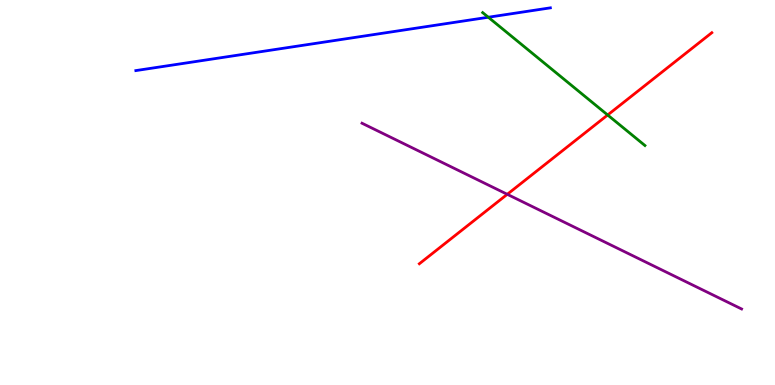[{'lines': ['blue', 'red'], 'intersections': []}, {'lines': ['green', 'red'], 'intersections': [{'x': 7.84, 'y': 7.01}]}, {'lines': ['purple', 'red'], 'intersections': [{'x': 6.55, 'y': 4.95}]}, {'lines': ['blue', 'green'], 'intersections': [{'x': 6.3, 'y': 9.55}]}, {'lines': ['blue', 'purple'], 'intersections': []}, {'lines': ['green', 'purple'], 'intersections': []}]